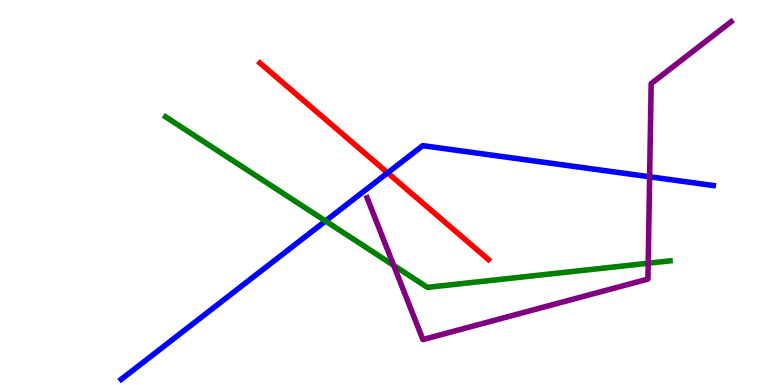[{'lines': ['blue', 'red'], 'intersections': [{'x': 5.0, 'y': 5.51}]}, {'lines': ['green', 'red'], 'intersections': []}, {'lines': ['purple', 'red'], 'intersections': []}, {'lines': ['blue', 'green'], 'intersections': [{'x': 4.2, 'y': 4.26}]}, {'lines': ['blue', 'purple'], 'intersections': [{'x': 8.38, 'y': 5.41}]}, {'lines': ['green', 'purple'], 'intersections': [{'x': 5.08, 'y': 3.11}, {'x': 8.36, 'y': 3.16}]}]